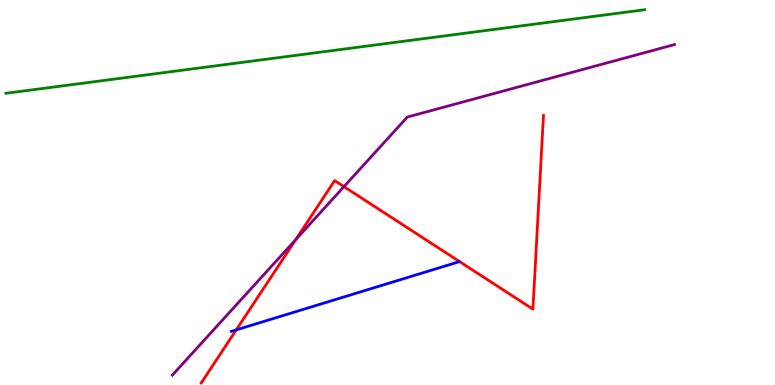[{'lines': ['blue', 'red'], 'intersections': [{'x': 3.05, 'y': 1.43}]}, {'lines': ['green', 'red'], 'intersections': []}, {'lines': ['purple', 'red'], 'intersections': [{'x': 3.82, 'y': 3.78}, {'x': 4.44, 'y': 5.15}]}, {'lines': ['blue', 'green'], 'intersections': []}, {'lines': ['blue', 'purple'], 'intersections': []}, {'lines': ['green', 'purple'], 'intersections': []}]